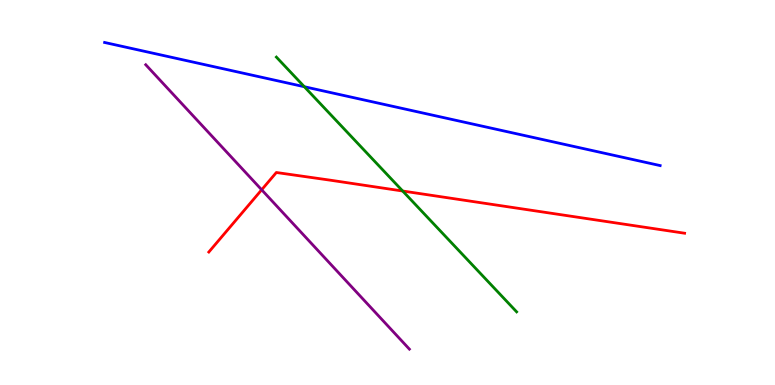[{'lines': ['blue', 'red'], 'intersections': []}, {'lines': ['green', 'red'], 'intersections': [{'x': 5.2, 'y': 5.04}]}, {'lines': ['purple', 'red'], 'intersections': [{'x': 3.38, 'y': 5.07}]}, {'lines': ['blue', 'green'], 'intersections': [{'x': 3.93, 'y': 7.75}]}, {'lines': ['blue', 'purple'], 'intersections': []}, {'lines': ['green', 'purple'], 'intersections': []}]